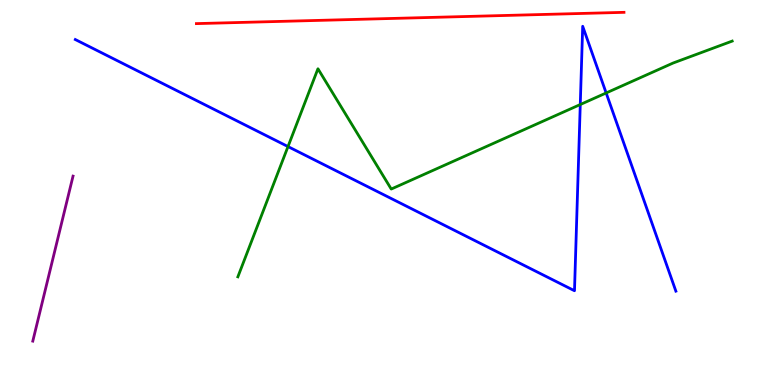[{'lines': ['blue', 'red'], 'intersections': []}, {'lines': ['green', 'red'], 'intersections': []}, {'lines': ['purple', 'red'], 'intersections': []}, {'lines': ['blue', 'green'], 'intersections': [{'x': 3.72, 'y': 6.19}, {'x': 7.49, 'y': 7.28}, {'x': 7.82, 'y': 7.59}]}, {'lines': ['blue', 'purple'], 'intersections': []}, {'lines': ['green', 'purple'], 'intersections': []}]